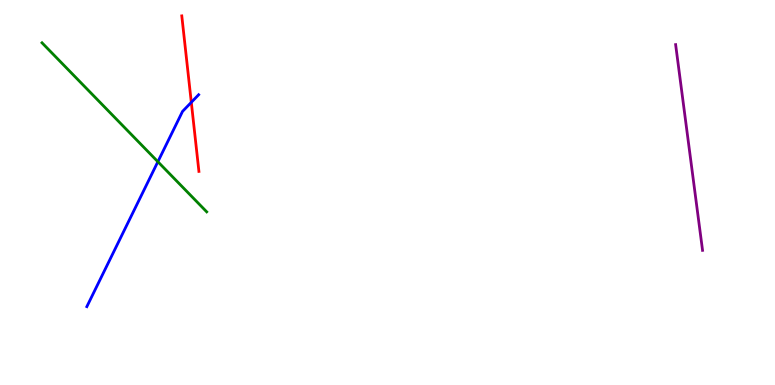[{'lines': ['blue', 'red'], 'intersections': [{'x': 2.47, 'y': 7.34}]}, {'lines': ['green', 'red'], 'intersections': []}, {'lines': ['purple', 'red'], 'intersections': []}, {'lines': ['blue', 'green'], 'intersections': [{'x': 2.04, 'y': 5.8}]}, {'lines': ['blue', 'purple'], 'intersections': []}, {'lines': ['green', 'purple'], 'intersections': []}]